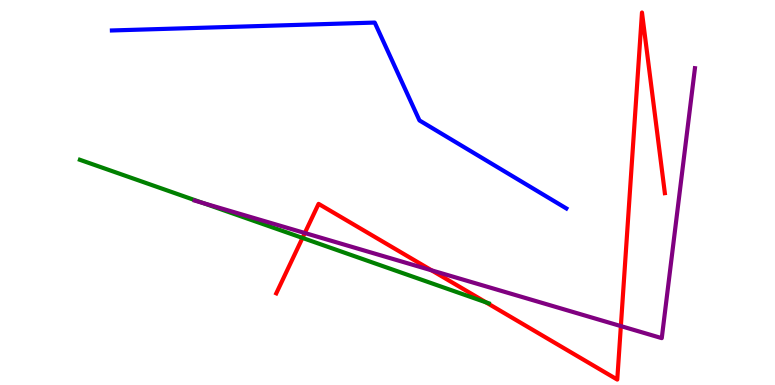[{'lines': ['blue', 'red'], 'intersections': []}, {'lines': ['green', 'red'], 'intersections': [{'x': 3.9, 'y': 3.82}, {'x': 6.27, 'y': 2.15}]}, {'lines': ['purple', 'red'], 'intersections': [{'x': 3.93, 'y': 3.95}, {'x': 5.57, 'y': 2.98}, {'x': 8.01, 'y': 1.53}]}, {'lines': ['blue', 'green'], 'intersections': []}, {'lines': ['blue', 'purple'], 'intersections': []}, {'lines': ['green', 'purple'], 'intersections': [{'x': 2.62, 'y': 4.73}]}]